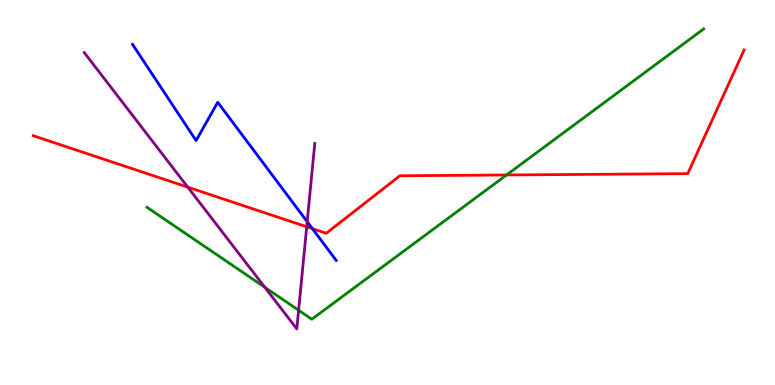[{'lines': ['blue', 'red'], 'intersections': [{'x': 4.03, 'y': 4.06}]}, {'lines': ['green', 'red'], 'intersections': [{'x': 6.54, 'y': 5.46}]}, {'lines': ['purple', 'red'], 'intersections': [{'x': 2.42, 'y': 5.14}, {'x': 3.96, 'y': 4.11}]}, {'lines': ['blue', 'green'], 'intersections': []}, {'lines': ['blue', 'purple'], 'intersections': [{'x': 3.96, 'y': 4.24}]}, {'lines': ['green', 'purple'], 'intersections': [{'x': 3.42, 'y': 2.54}, {'x': 3.85, 'y': 1.94}]}]